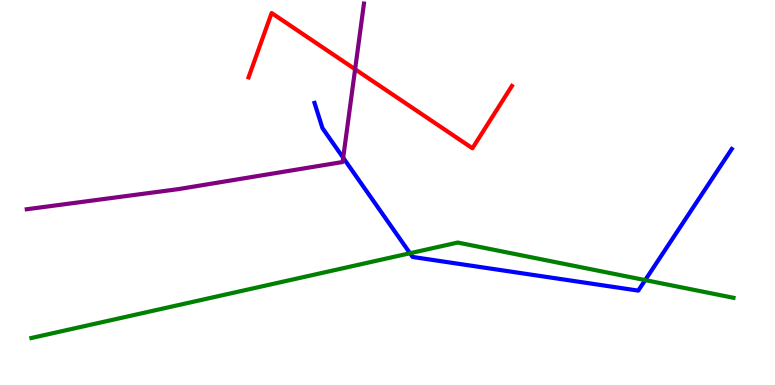[{'lines': ['blue', 'red'], 'intersections': []}, {'lines': ['green', 'red'], 'intersections': []}, {'lines': ['purple', 'red'], 'intersections': [{'x': 4.58, 'y': 8.2}]}, {'lines': ['blue', 'green'], 'intersections': [{'x': 5.29, 'y': 3.42}, {'x': 8.33, 'y': 2.72}]}, {'lines': ['blue', 'purple'], 'intersections': [{'x': 4.43, 'y': 5.9}]}, {'lines': ['green', 'purple'], 'intersections': []}]